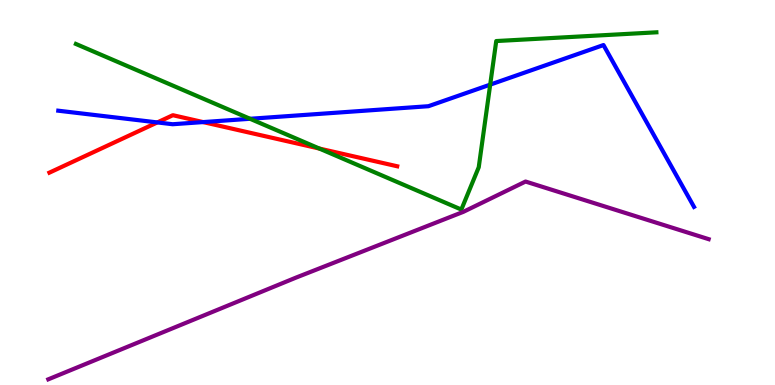[{'lines': ['blue', 'red'], 'intersections': [{'x': 2.03, 'y': 6.82}, {'x': 2.62, 'y': 6.83}]}, {'lines': ['green', 'red'], 'intersections': [{'x': 4.12, 'y': 6.14}]}, {'lines': ['purple', 'red'], 'intersections': []}, {'lines': ['blue', 'green'], 'intersections': [{'x': 3.23, 'y': 6.91}, {'x': 6.33, 'y': 7.8}]}, {'lines': ['blue', 'purple'], 'intersections': []}, {'lines': ['green', 'purple'], 'intersections': []}]